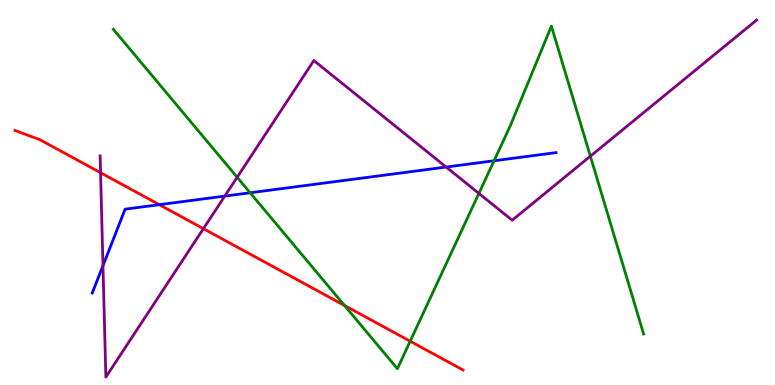[{'lines': ['blue', 'red'], 'intersections': [{'x': 2.06, 'y': 4.68}]}, {'lines': ['green', 'red'], 'intersections': [{'x': 4.44, 'y': 2.07}, {'x': 5.29, 'y': 1.14}]}, {'lines': ['purple', 'red'], 'intersections': [{'x': 1.3, 'y': 5.51}, {'x': 2.62, 'y': 4.06}]}, {'lines': ['blue', 'green'], 'intersections': [{'x': 3.23, 'y': 4.99}, {'x': 6.37, 'y': 5.82}]}, {'lines': ['blue', 'purple'], 'intersections': [{'x': 1.33, 'y': 3.1}, {'x': 2.9, 'y': 4.91}, {'x': 5.76, 'y': 5.66}]}, {'lines': ['green', 'purple'], 'intersections': [{'x': 3.06, 'y': 5.4}, {'x': 6.18, 'y': 4.98}, {'x': 7.62, 'y': 5.94}]}]